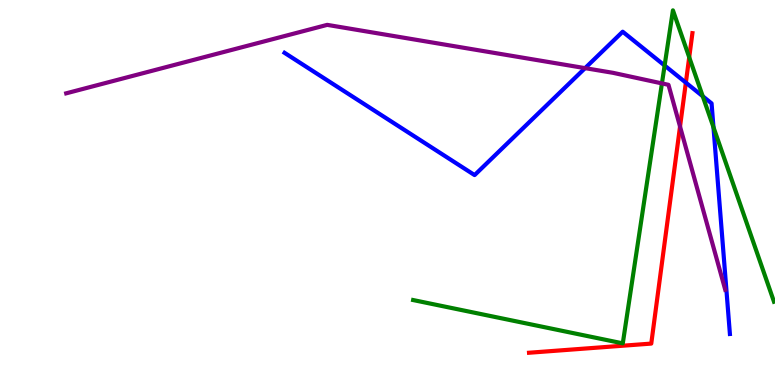[{'lines': ['blue', 'red'], 'intersections': [{'x': 8.85, 'y': 7.85}]}, {'lines': ['green', 'red'], 'intersections': [{'x': 8.89, 'y': 8.51}]}, {'lines': ['purple', 'red'], 'intersections': [{'x': 8.77, 'y': 6.71}]}, {'lines': ['blue', 'green'], 'intersections': [{'x': 8.58, 'y': 8.3}, {'x': 9.07, 'y': 7.5}, {'x': 9.21, 'y': 6.7}]}, {'lines': ['blue', 'purple'], 'intersections': [{'x': 7.55, 'y': 8.23}]}, {'lines': ['green', 'purple'], 'intersections': [{'x': 8.54, 'y': 7.83}]}]